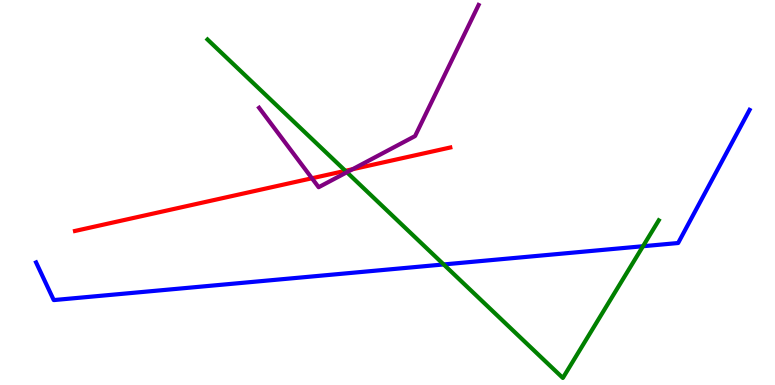[{'lines': ['blue', 'red'], 'intersections': []}, {'lines': ['green', 'red'], 'intersections': [{'x': 4.46, 'y': 5.56}]}, {'lines': ['purple', 'red'], 'intersections': [{'x': 4.03, 'y': 5.37}, {'x': 4.55, 'y': 5.6}]}, {'lines': ['blue', 'green'], 'intersections': [{'x': 5.72, 'y': 3.13}, {'x': 8.3, 'y': 3.6}]}, {'lines': ['blue', 'purple'], 'intersections': []}, {'lines': ['green', 'purple'], 'intersections': [{'x': 4.48, 'y': 5.53}]}]